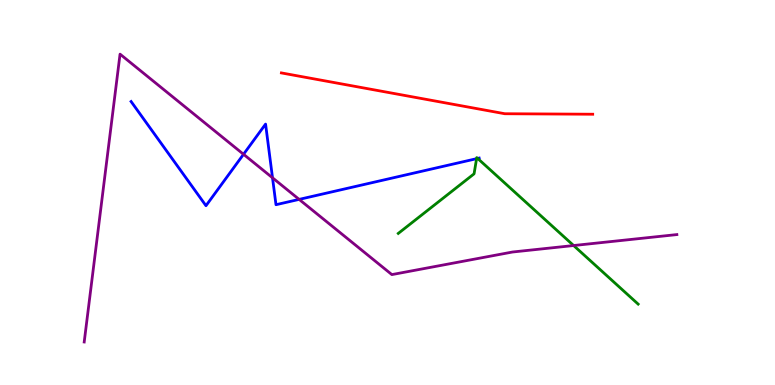[{'lines': ['blue', 'red'], 'intersections': []}, {'lines': ['green', 'red'], 'intersections': []}, {'lines': ['purple', 'red'], 'intersections': []}, {'lines': ['blue', 'green'], 'intersections': [{'x': 6.15, 'y': 5.88}, {'x': 6.16, 'y': 5.88}]}, {'lines': ['blue', 'purple'], 'intersections': [{'x': 3.14, 'y': 5.99}, {'x': 3.52, 'y': 5.38}, {'x': 3.86, 'y': 4.82}]}, {'lines': ['green', 'purple'], 'intersections': [{'x': 7.4, 'y': 3.62}]}]